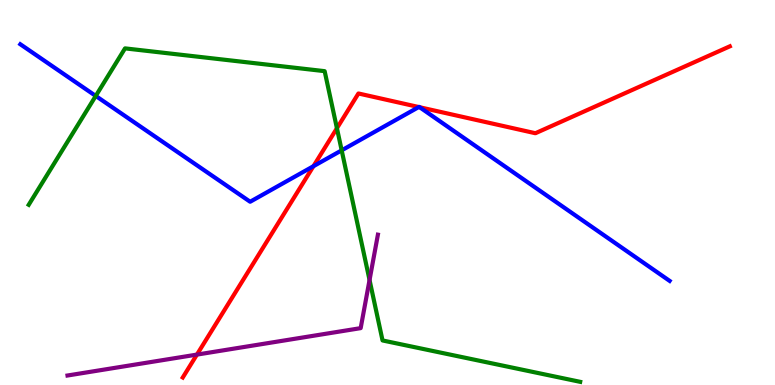[{'lines': ['blue', 'red'], 'intersections': [{'x': 4.04, 'y': 5.68}, {'x': 5.4, 'y': 7.22}, {'x': 5.42, 'y': 7.21}]}, {'lines': ['green', 'red'], 'intersections': [{'x': 4.35, 'y': 6.67}]}, {'lines': ['purple', 'red'], 'intersections': [{'x': 2.54, 'y': 0.79}]}, {'lines': ['blue', 'green'], 'intersections': [{'x': 1.24, 'y': 7.51}, {'x': 4.41, 'y': 6.1}]}, {'lines': ['blue', 'purple'], 'intersections': []}, {'lines': ['green', 'purple'], 'intersections': [{'x': 4.77, 'y': 2.73}]}]